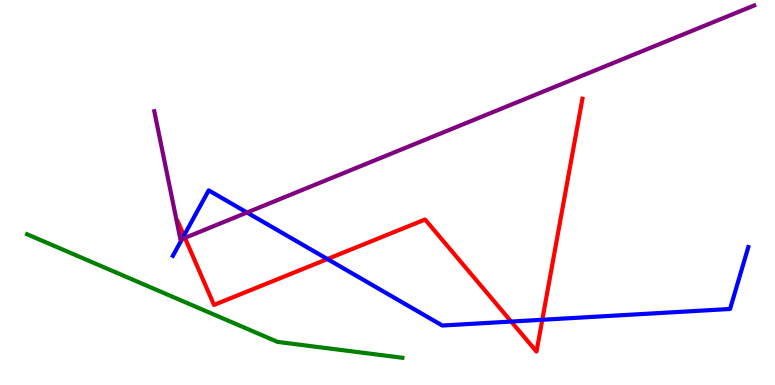[{'lines': ['blue', 'red'], 'intersections': [{'x': 2.37, 'y': 3.88}, {'x': 4.22, 'y': 3.27}, {'x': 6.6, 'y': 1.65}, {'x': 7.0, 'y': 1.69}]}, {'lines': ['green', 'red'], 'intersections': []}, {'lines': ['purple', 'red'], 'intersections': [{'x': 2.39, 'y': 3.82}]}, {'lines': ['blue', 'green'], 'intersections': []}, {'lines': ['blue', 'purple'], 'intersections': [{'x': 2.35, 'y': 3.79}, {'x': 3.19, 'y': 4.48}]}, {'lines': ['green', 'purple'], 'intersections': []}]